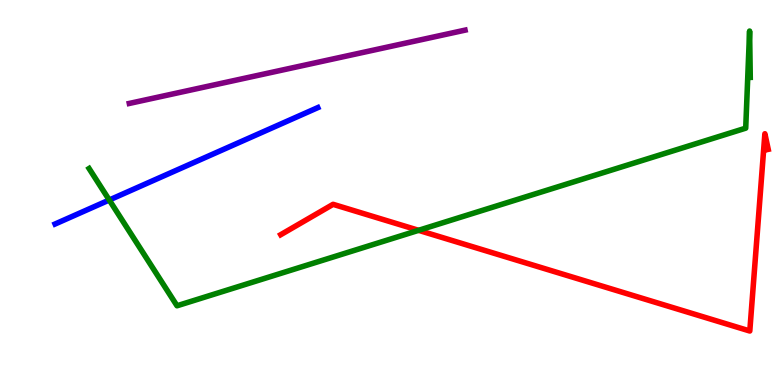[{'lines': ['blue', 'red'], 'intersections': []}, {'lines': ['green', 'red'], 'intersections': [{'x': 5.4, 'y': 4.02}]}, {'lines': ['purple', 'red'], 'intersections': []}, {'lines': ['blue', 'green'], 'intersections': [{'x': 1.41, 'y': 4.8}]}, {'lines': ['blue', 'purple'], 'intersections': []}, {'lines': ['green', 'purple'], 'intersections': []}]